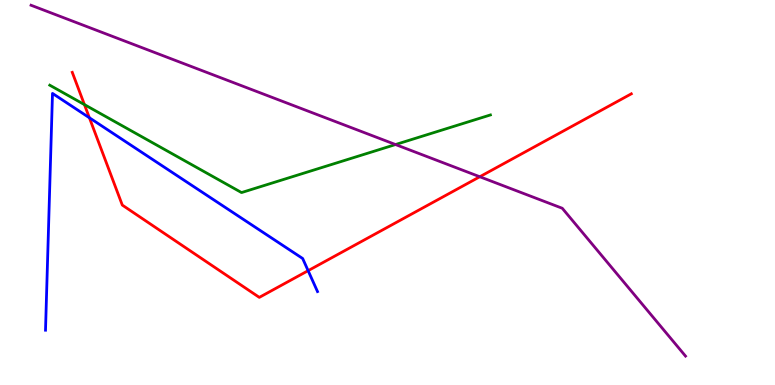[{'lines': ['blue', 'red'], 'intersections': [{'x': 1.15, 'y': 6.94}, {'x': 3.98, 'y': 2.97}]}, {'lines': ['green', 'red'], 'intersections': [{'x': 1.09, 'y': 7.28}]}, {'lines': ['purple', 'red'], 'intersections': [{'x': 6.19, 'y': 5.41}]}, {'lines': ['blue', 'green'], 'intersections': []}, {'lines': ['blue', 'purple'], 'intersections': []}, {'lines': ['green', 'purple'], 'intersections': [{'x': 5.1, 'y': 6.25}]}]